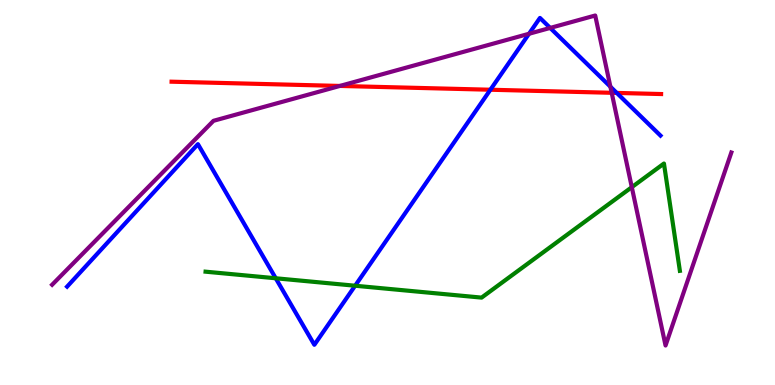[{'lines': ['blue', 'red'], 'intersections': [{'x': 6.33, 'y': 7.67}, {'x': 7.96, 'y': 7.59}]}, {'lines': ['green', 'red'], 'intersections': []}, {'lines': ['purple', 'red'], 'intersections': [{'x': 4.39, 'y': 7.77}, {'x': 7.89, 'y': 7.59}]}, {'lines': ['blue', 'green'], 'intersections': [{'x': 3.56, 'y': 2.77}, {'x': 4.58, 'y': 2.58}]}, {'lines': ['blue', 'purple'], 'intersections': [{'x': 6.83, 'y': 9.12}, {'x': 7.1, 'y': 9.27}, {'x': 7.88, 'y': 7.75}]}, {'lines': ['green', 'purple'], 'intersections': [{'x': 8.15, 'y': 5.14}]}]